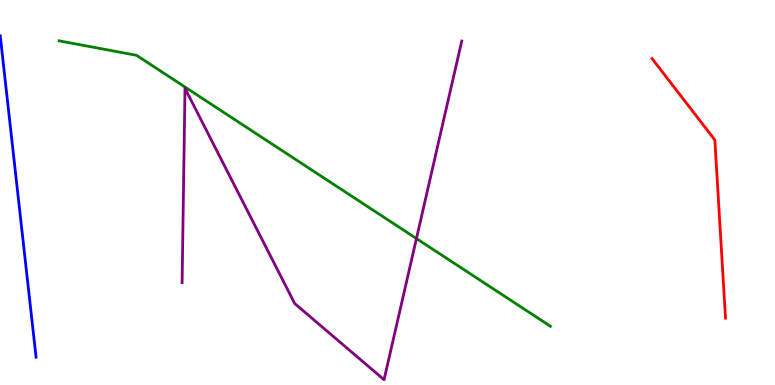[{'lines': ['blue', 'red'], 'intersections': []}, {'lines': ['green', 'red'], 'intersections': []}, {'lines': ['purple', 'red'], 'intersections': []}, {'lines': ['blue', 'green'], 'intersections': []}, {'lines': ['blue', 'purple'], 'intersections': []}, {'lines': ['green', 'purple'], 'intersections': [{'x': 5.37, 'y': 3.8}]}]